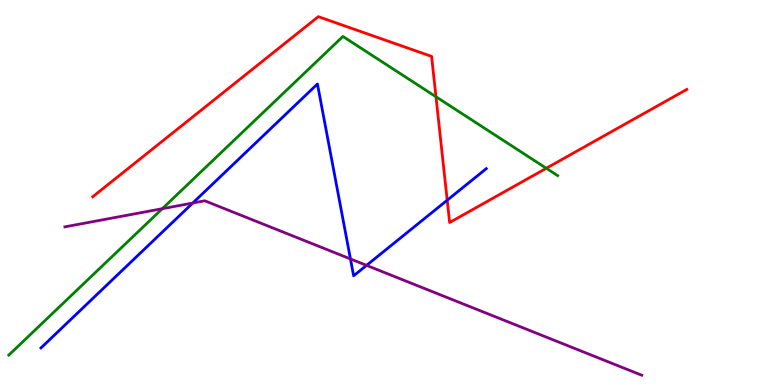[{'lines': ['blue', 'red'], 'intersections': [{'x': 5.77, 'y': 4.8}]}, {'lines': ['green', 'red'], 'intersections': [{'x': 5.63, 'y': 7.49}, {'x': 7.05, 'y': 5.63}]}, {'lines': ['purple', 'red'], 'intersections': []}, {'lines': ['blue', 'green'], 'intersections': []}, {'lines': ['blue', 'purple'], 'intersections': [{'x': 2.49, 'y': 4.73}, {'x': 4.52, 'y': 3.27}, {'x': 4.73, 'y': 3.11}]}, {'lines': ['green', 'purple'], 'intersections': [{'x': 2.09, 'y': 4.58}]}]